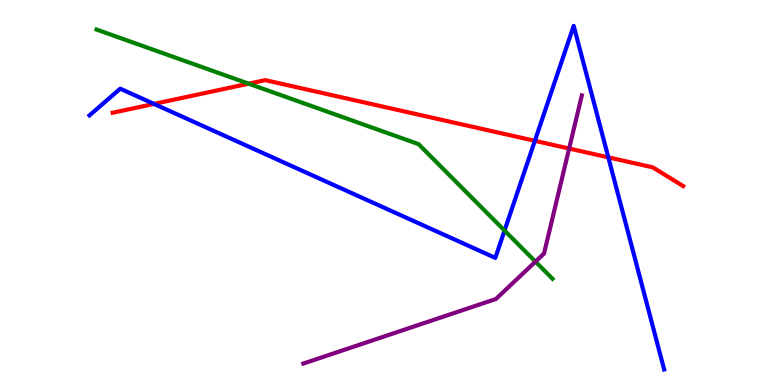[{'lines': ['blue', 'red'], 'intersections': [{'x': 1.99, 'y': 7.3}, {'x': 6.9, 'y': 6.34}, {'x': 7.85, 'y': 5.91}]}, {'lines': ['green', 'red'], 'intersections': [{'x': 3.21, 'y': 7.83}]}, {'lines': ['purple', 'red'], 'intersections': [{'x': 7.34, 'y': 6.14}]}, {'lines': ['blue', 'green'], 'intersections': [{'x': 6.51, 'y': 4.01}]}, {'lines': ['blue', 'purple'], 'intersections': []}, {'lines': ['green', 'purple'], 'intersections': [{'x': 6.91, 'y': 3.2}]}]